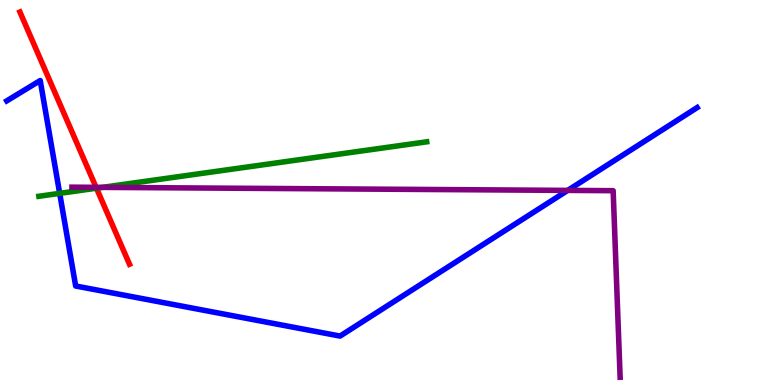[{'lines': ['blue', 'red'], 'intersections': []}, {'lines': ['green', 'red'], 'intersections': [{'x': 1.24, 'y': 5.11}]}, {'lines': ['purple', 'red'], 'intersections': [{'x': 1.24, 'y': 5.13}]}, {'lines': ['blue', 'green'], 'intersections': [{'x': 0.77, 'y': 4.98}]}, {'lines': ['blue', 'purple'], 'intersections': [{'x': 7.33, 'y': 5.05}]}, {'lines': ['green', 'purple'], 'intersections': [{'x': 1.32, 'y': 5.13}]}]